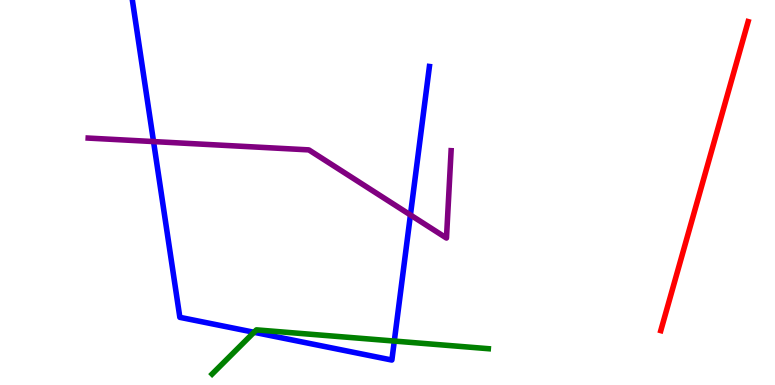[{'lines': ['blue', 'red'], 'intersections': []}, {'lines': ['green', 'red'], 'intersections': []}, {'lines': ['purple', 'red'], 'intersections': []}, {'lines': ['blue', 'green'], 'intersections': [{'x': 3.28, 'y': 1.37}, {'x': 5.09, 'y': 1.14}]}, {'lines': ['blue', 'purple'], 'intersections': [{'x': 1.98, 'y': 6.32}, {'x': 5.3, 'y': 4.42}]}, {'lines': ['green', 'purple'], 'intersections': []}]